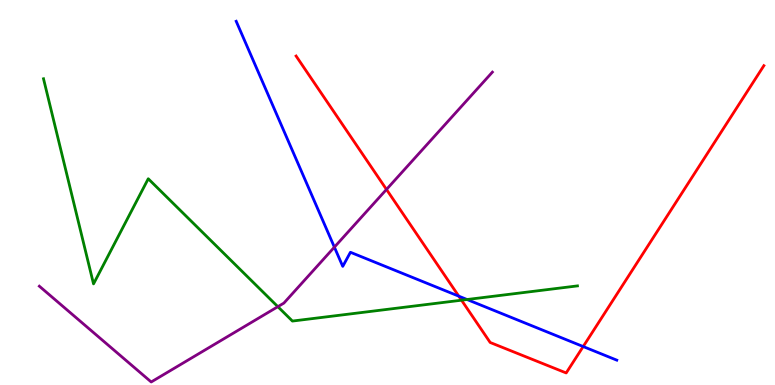[{'lines': ['blue', 'red'], 'intersections': [{'x': 5.92, 'y': 2.31}, {'x': 7.52, 'y': 0.999}]}, {'lines': ['green', 'red'], 'intersections': [{'x': 5.96, 'y': 2.2}]}, {'lines': ['purple', 'red'], 'intersections': [{'x': 4.99, 'y': 5.08}]}, {'lines': ['blue', 'green'], 'intersections': [{'x': 6.03, 'y': 2.22}]}, {'lines': ['blue', 'purple'], 'intersections': [{'x': 4.31, 'y': 3.58}]}, {'lines': ['green', 'purple'], 'intersections': [{'x': 3.59, 'y': 2.03}]}]